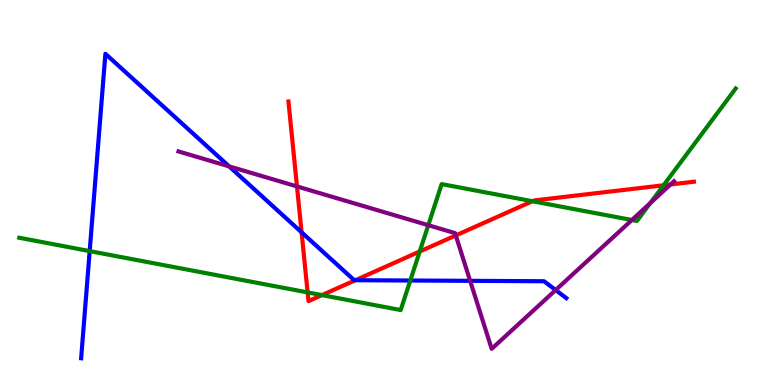[{'lines': ['blue', 'red'], 'intersections': [{'x': 3.89, 'y': 3.97}, {'x': 4.59, 'y': 2.72}]}, {'lines': ['green', 'red'], 'intersections': [{'x': 3.97, 'y': 2.4}, {'x': 4.15, 'y': 2.33}, {'x': 5.42, 'y': 3.47}, {'x': 6.87, 'y': 4.77}, {'x': 8.56, 'y': 5.19}]}, {'lines': ['purple', 'red'], 'intersections': [{'x': 3.83, 'y': 5.16}, {'x': 5.88, 'y': 3.89}, {'x': 8.65, 'y': 5.21}]}, {'lines': ['blue', 'green'], 'intersections': [{'x': 1.16, 'y': 3.48}, {'x': 5.29, 'y': 2.71}]}, {'lines': ['blue', 'purple'], 'intersections': [{'x': 2.96, 'y': 5.68}, {'x': 6.07, 'y': 2.71}, {'x': 7.17, 'y': 2.47}]}, {'lines': ['green', 'purple'], 'intersections': [{'x': 5.53, 'y': 4.15}, {'x': 8.15, 'y': 4.29}, {'x': 8.39, 'y': 4.72}]}]